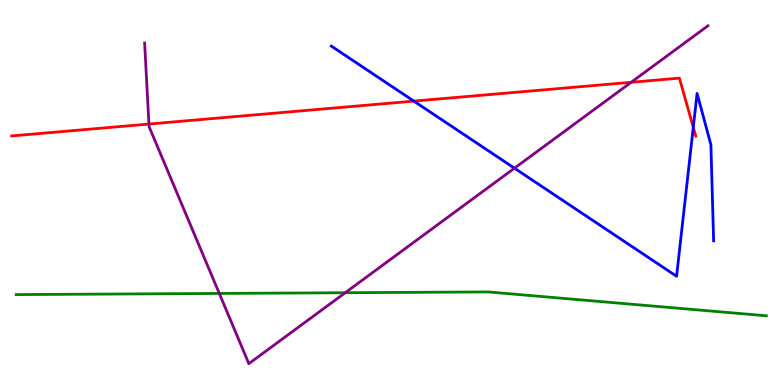[{'lines': ['blue', 'red'], 'intersections': [{'x': 5.34, 'y': 7.37}, {'x': 8.95, 'y': 6.69}]}, {'lines': ['green', 'red'], 'intersections': []}, {'lines': ['purple', 'red'], 'intersections': [{'x': 1.92, 'y': 6.78}, {'x': 8.14, 'y': 7.86}]}, {'lines': ['blue', 'green'], 'intersections': []}, {'lines': ['blue', 'purple'], 'intersections': [{'x': 6.64, 'y': 5.63}]}, {'lines': ['green', 'purple'], 'intersections': [{'x': 2.83, 'y': 2.38}, {'x': 4.45, 'y': 2.4}]}]